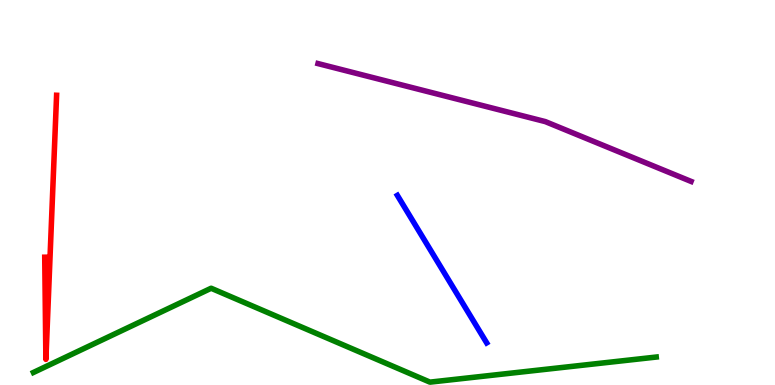[{'lines': ['blue', 'red'], 'intersections': []}, {'lines': ['green', 'red'], 'intersections': []}, {'lines': ['purple', 'red'], 'intersections': []}, {'lines': ['blue', 'green'], 'intersections': []}, {'lines': ['blue', 'purple'], 'intersections': []}, {'lines': ['green', 'purple'], 'intersections': []}]